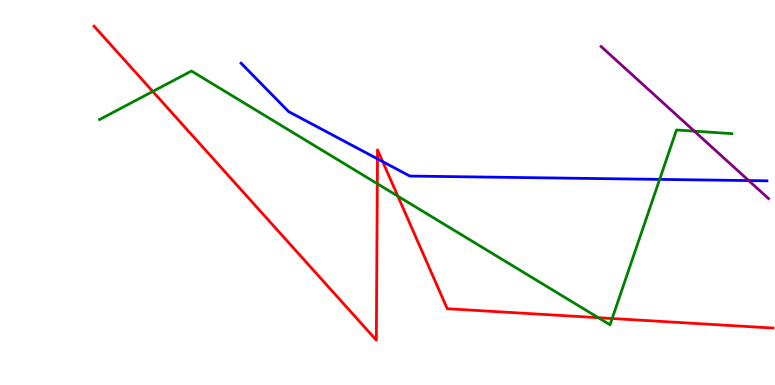[{'lines': ['blue', 'red'], 'intersections': [{'x': 4.87, 'y': 5.87}, {'x': 4.94, 'y': 5.8}]}, {'lines': ['green', 'red'], 'intersections': [{'x': 1.97, 'y': 7.62}, {'x': 4.87, 'y': 5.23}, {'x': 5.13, 'y': 4.9}, {'x': 7.72, 'y': 1.75}, {'x': 7.9, 'y': 1.73}]}, {'lines': ['purple', 'red'], 'intersections': []}, {'lines': ['blue', 'green'], 'intersections': [{'x': 8.51, 'y': 5.34}]}, {'lines': ['blue', 'purple'], 'intersections': [{'x': 9.66, 'y': 5.31}]}, {'lines': ['green', 'purple'], 'intersections': [{'x': 8.96, 'y': 6.59}]}]